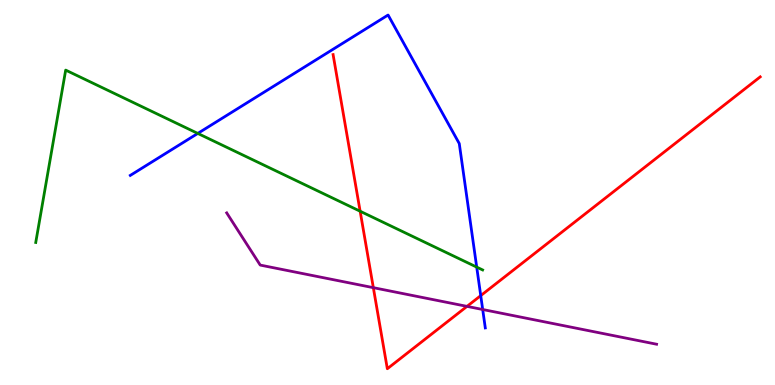[{'lines': ['blue', 'red'], 'intersections': [{'x': 6.2, 'y': 2.32}]}, {'lines': ['green', 'red'], 'intersections': [{'x': 4.65, 'y': 4.51}]}, {'lines': ['purple', 'red'], 'intersections': [{'x': 4.82, 'y': 2.53}, {'x': 6.03, 'y': 2.04}]}, {'lines': ['blue', 'green'], 'intersections': [{'x': 2.55, 'y': 6.53}, {'x': 6.15, 'y': 3.06}]}, {'lines': ['blue', 'purple'], 'intersections': [{'x': 6.23, 'y': 1.96}]}, {'lines': ['green', 'purple'], 'intersections': []}]